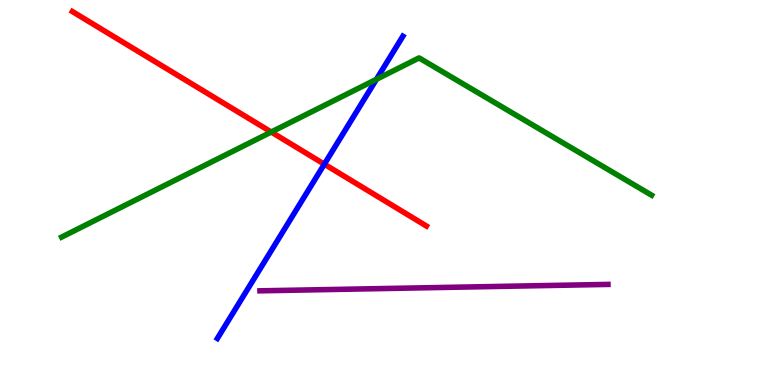[{'lines': ['blue', 'red'], 'intersections': [{'x': 4.18, 'y': 5.74}]}, {'lines': ['green', 'red'], 'intersections': [{'x': 3.5, 'y': 6.57}]}, {'lines': ['purple', 'red'], 'intersections': []}, {'lines': ['blue', 'green'], 'intersections': [{'x': 4.86, 'y': 7.94}]}, {'lines': ['blue', 'purple'], 'intersections': []}, {'lines': ['green', 'purple'], 'intersections': []}]